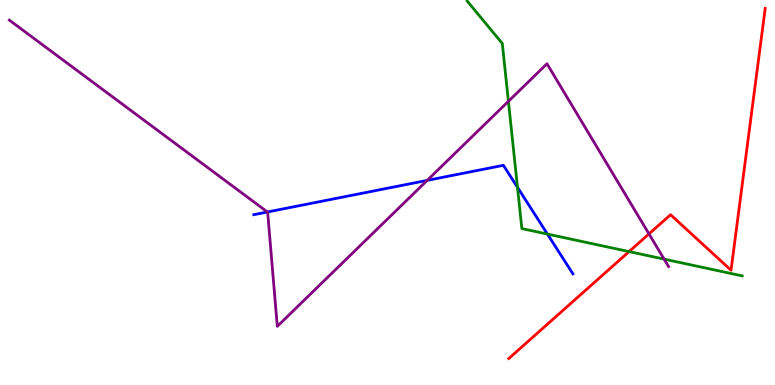[{'lines': ['blue', 'red'], 'intersections': []}, {'lines': ['green', 'red'], 'intersections': [{'x': 8.12, 'y': 3.46}]}, {'lines': ['purple', 'red'], 'intersections': [{'x': 8.37, 'y': 3.92}]}, {'lines': ['blue', 'green'], 'intersections': [{'x': 6.68, 'y': 5.13}, {'x': 7.06, 'y': 3.92}]}, {'lines': ['blue', 'purple'], 'intersections': [{'x': 3.45, 'y': 4.49}, {'x': 5.51, 'y': 5.31}]}, {'lines': ['green', 'purple'], 'intersections': [{'x': 6.56, 'y': 7.37}, {'x': 8.57, 'y': 3.27}]}]